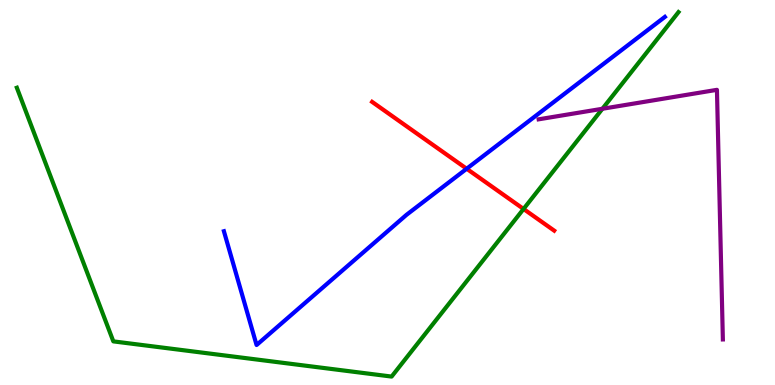[{'lines': ['blue', 'red'], 'intersections': [{'x': 6.02, 'y': 5.62}]}, {'lines': ['green', 'red'], 'intersections': [{'x': 6.76, 'y': 4.57}]}, {'lines': ['purple', 'red'], 'intersections': []}, {'lines': ['blue', 'green'], 'intersections': []}, {'lines': ['blue', 'purple'], 'intersections': []}, {'lines': ['green', 'purple'], 'intersections': [{'x': 7.77, 'y': 7.17}]}]